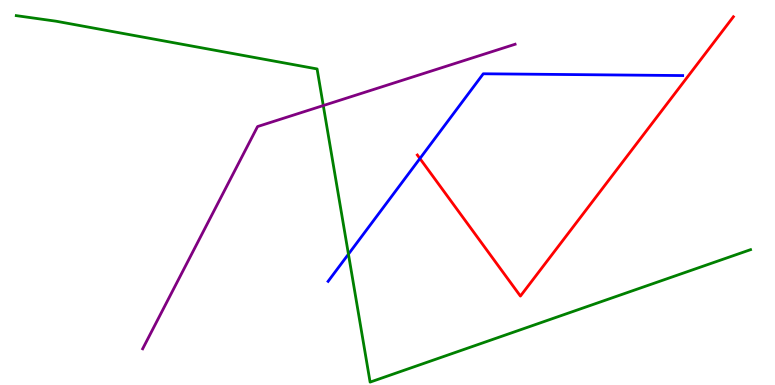[{'lines': ['blue', 'red'], 'intersections': [{'x': 5.42, 'y': 5.88}]}, {'lines': ['green', 'red'], 'intersections': []}, {'lines': ['purple', 'red'], 'intersections': []}, {'lines': ['blue', 'green'], 'intersections': [{'x': 4.5, 'y': 3.4}]}, {'lines': ['blue', 'purple'], 'intersections': []}, {'lines': ['green', 'purple'], 'intersections': [{'x': 4.17, 'y': 7.26}]}]